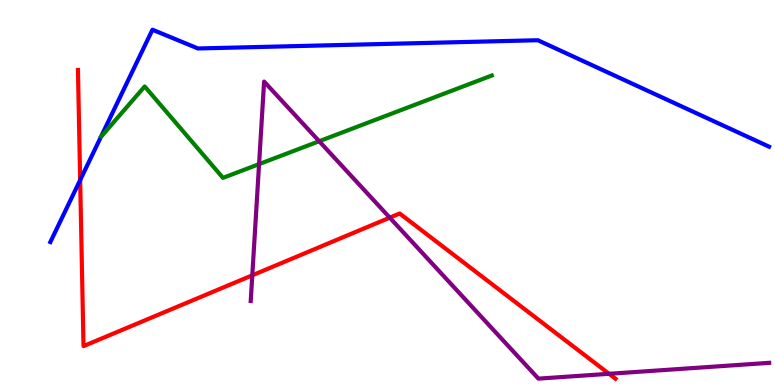[{'lines': ['blue', 'red'], 'intersections': [{'x': 1.03, 'y': 5.32}]}, {'lines': ['green', 'red'], 'intersections': []}, {'lines': ['purple', 'red'], 'intersections': [{'x': 3.26, 'y': 2.85}, {'x': 5.03, 'y': 4.35}, {'x': 7.86, 'y': 0.291}]}, {'lines': ['blue', 'green'], 'intersections': []}, {'lines': ['blue', 'purple'], 'intersections': []}, {'lines': ['green', 'purple'], 'intersections': [{'x': 3.34, 'y': 5.74}, {'x': 4.12, 'y': 6.33}]}]